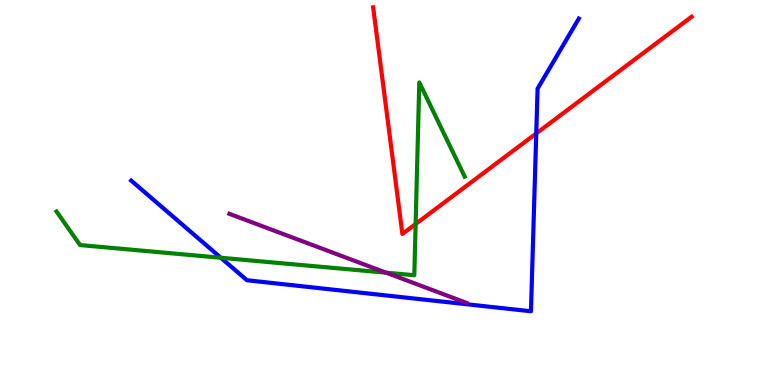[{'lines': ['blue', 'red'], 'intersections': [{'x': 6.92, 'y': 6.53}]}, {'lines': ['green', 'red'], 'intersections': [{'x': 5.36, 'y': 4.18}]}, {'lines': ['purple', 'red'], 'intersections': []}, {'lines': ['blue', 'green'], 'intersections': [{'x': 2.85, 'y': 3.3}]}, {'lines': ['blue', 'purple'], 'intersections': []}, {'lines': ['green', 'purple'], 'intersections': [{'x': 4.98, 'y': 2.92}]}]